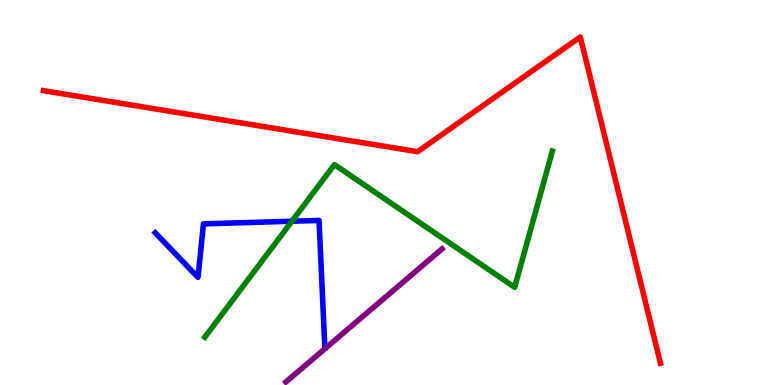[{'lines': ['blue', 'red'], 'intersections': []}, {'lines': ['green', 'red'], 'intersections': []}, {'lines': ['purple', 'red'], 'intersections': []}, {'lines': ['blue', 'green'], 'intersections': [{'x': 3.77, 'y': 4.25}]}, {'lines': ['blue', 'purple'], 'intersections': []}, {'lines': ['green', 'purple'], 'intersections': []}]